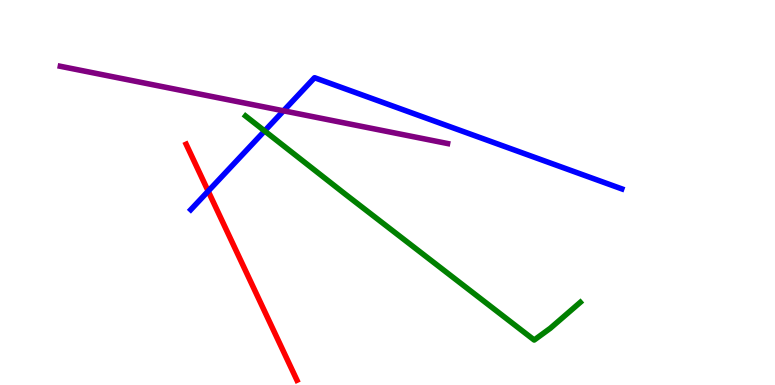[{'lines': ['blue', 'red'], 'intersections': [{'x': 2.69, 'y': 5.03}]}, {'lines': ['green', 'red'], 'intersections': []}, {'lines': ['purple', 'red'], 'intersections': []}, {'lines': ['blue', 'green'], 'intersections': [{'x': 3.41, 'y': 6.6}]}, {'lines': ['blue', 'purple'], 'intersections': [{'x': 3.66, 'y': 7.12}]}, {'lines': ['green', 'purple'], 'intersections': []}]